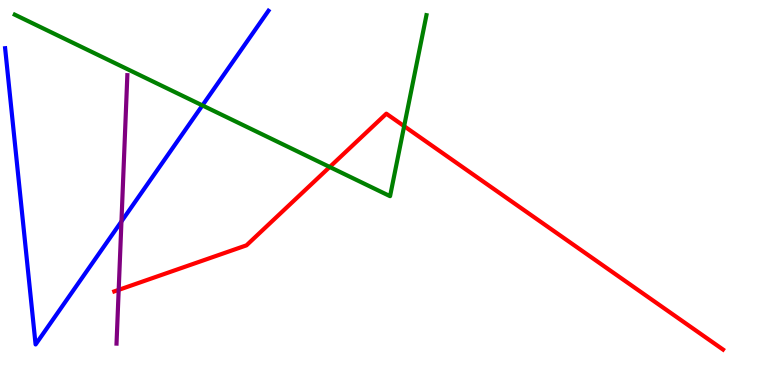[{'lines': ['blue', 'red'], 'intersections': []}, {'lines': ['green', 'red'], 'intersections': [{'x': 4.25, 'y': 5.66}, {'x': 5.21, 'y': 6.72}]}, {'lines': ['purple', 'red'], 'intersections': [{'x': 1.53, 'y': 2.47}]}, {'lines': ['blue', 'green'], 'intersections': [{'x': 2.61, 'y': 7.26}]}, {'lines': ['blue', 'purple'], 'intersections': [{'x': 1.57, 'y': 4.25}]}, {'lines': ['green', 'purple'], 'intersections': []}]